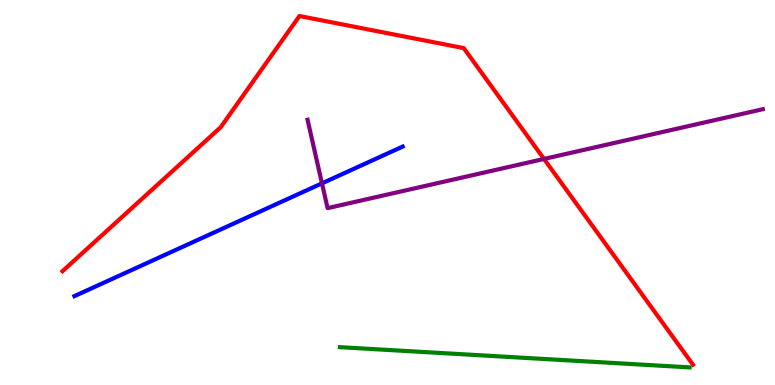[{'lines': ['blue', 'red'], 'intersections': []}, {'lines': ['green', 'red'], 'intersections': []}, {'lines': ['purple', 'red'], 'intersections': [{'x': 7.02, 'y': 5.87}]}, {'lines': ['blue', 'green'], 'intersections': []}, {'lines': ['blue', 'purple'], 'intersections': [{'x': 4.15, 'y': 5.24}]}, {'lines': ['green', 'purple'], 'intersections': []}]